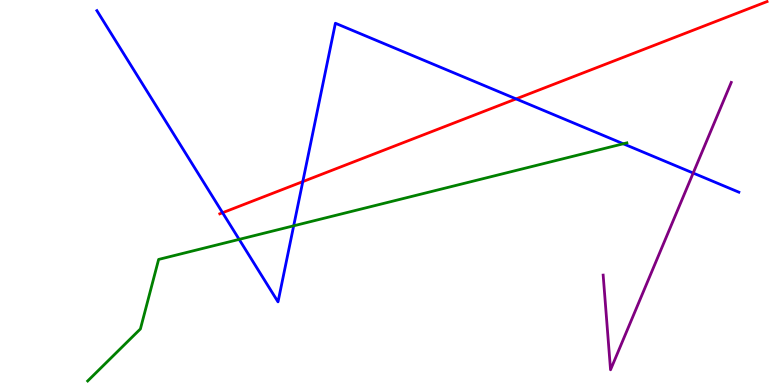[{'lines': ['blue', 'red'], 'intersections': [{'x': 2.87, 'y': 4.47}, {'x': 3.91, 'y': 5.28}, {'x': 6.66, 'y': 7.43}]}, {'lines': ['green', 'red'], 'intersections': []}, {'lines': ['purple', 'red'], 'intersections': []}, {'lines': ['blue', 'green'], 'intersections': [{'x': 3.09, 'y': 3.78}, {'x': 3.79, 'y': 4.13}, {'x': 8.04, 'y': 6.27}]}, {'lines': ['blue', 'purple'], 'intersections': [{'x': 8.94, 'y': 5.51}]}, {'lines': ['green', 'purple'], 'intersections': []}]